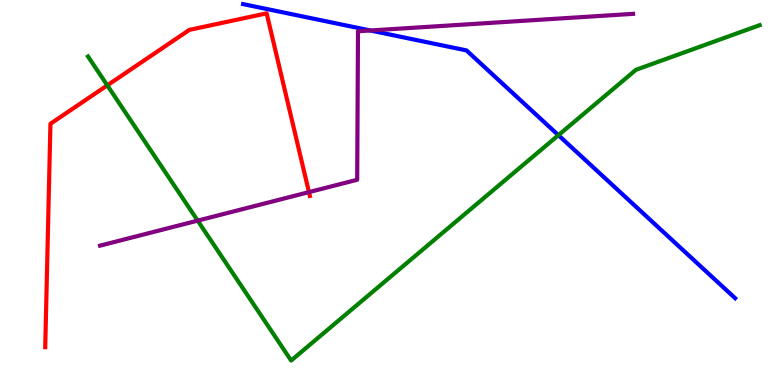[{'lines': ['blue', 'red'], 'intersections': []}, {'lines': ['green', 'red'], 'intersections': [{'x': 1.38, 'y': 7.78}]}, {'lines': ['purple', 'red'], 'intersections': [{'x': 3.99, 'y': 5.01}]}, {'lines': ['blue', 'green'], 'intersections': [{'x': 7.21, 'y': 6.49}]}, {'lines': ['blue', 'purple'], 'intersections': [{'x': 4.78, 'y': 9.21}]}, {'lines': ['green', 'purple'], 'intersections': [{'x': 2.55, 'y': 4.27}]}]